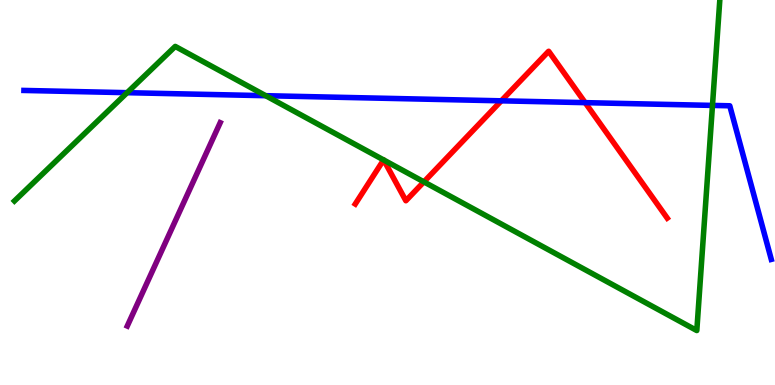[{'lines': ['blue', 'red'], 'intersections': [{'x': 6.47, 'y': 7.38}, {'x': 7.55, 'y': 7.33}]}, {'lines': ['green', 'red'], 'intersections': [{'x': 4.95, 'y': 5.85}, {'x': 4.95, 'y': 5.84}, {'x': 5.47, 'y': 5.28}]}, {'lines': ['purple', 'red'], 'intersections': []}, {'lines': ['blue', 'green'], 'intersections': [{'x': 1.64, 'y': 7.59}, {'x': 3.43, 'y': 7.51}, {'x': 9.19, 'y': 7.26}]}, {'lines': ['blue', 'purple'], 'intersections': []}, {'lines': ['green', 'purple'], 'intersections': []}]